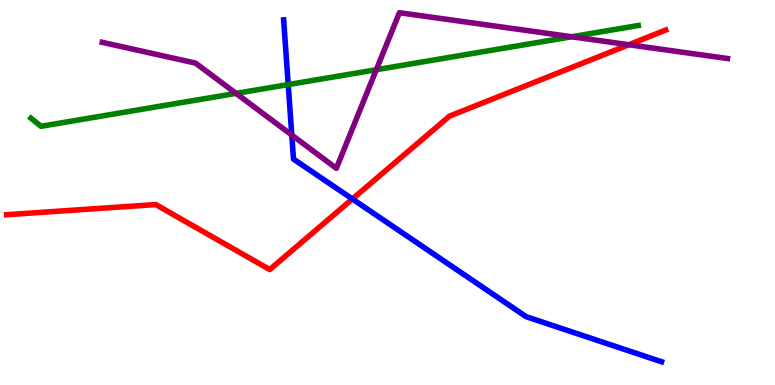[{'lines': ['blue', 'red'], 'intersections': [{'x': 4.55, 'y': 4.83}]}, {'lines': ['green', 'red'], 'intersections': []}, {'lines': ['purple', 'red'], 'intersections': [{'x': 8.11, 'y': 8.84}]}, {'lines': ['blue', 'green'], 'intersections': [{'x': 3.72, 'y': 7.8}]}, {'lines': ['blue', 'purple'], 'intersections': [{'x': 3.77, 'y': 6.49}]}, {'lines': ['green', 'purple'], 'intersections': [{'x': 3.05, 'y': 7.57}, {'x': 4.86, 'y': 8.19}, {'x': 7.38, 'y': 9.05}]}]